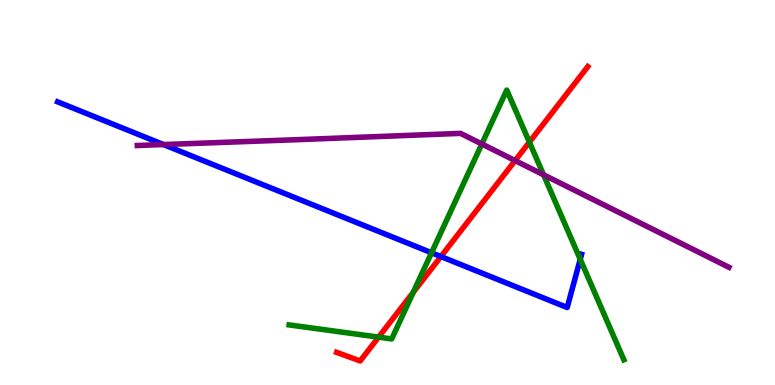[{'lines': ['blue', 'red'], 'intersections': [{'x': 5.69, 'y': 3.34}]}, {'lines': ['green', 'red'], 'intersections': [{'x': 4.88, 'y': 1.24}, {'x': 5.33, 'y': 2.41}, {'x': 6.83, 'y': 6.31}]}, {'lines': ['purple', 'red'], 'intersections': [{'x': 6.65, 'y': 5.83}]}, {'lines': ['blue', 'green'], 'intersections': [{'x': 5.57, 'y': 3.43}, {'x': 7.49, 'y': 3.26}]}, {'lines': ['blue', 'purple'], 'intersections': [{'x': 2.11, 'y': 6.25}]}, {'lines': ['green', 'purple'], 'intersections': [{'x': 6.22, 'y': 6.26}, {'x': 7.01, 'y': 5.46}]}]